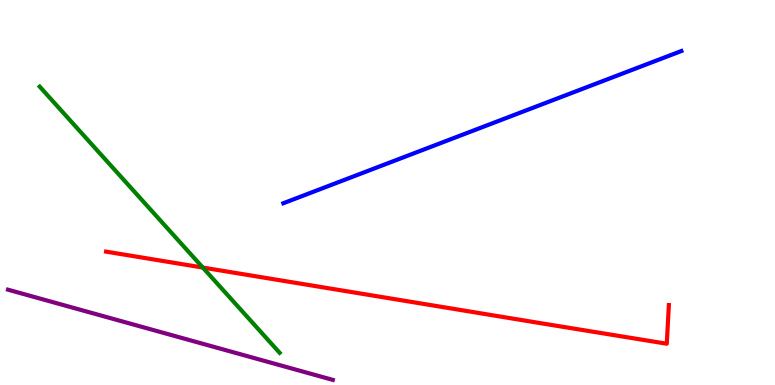[{'lines': ['blue', 'red'], 'intersections': []}, {'lines': ['green', 'red'], 'intersections': [{'x': 2.62, 'y': 3.05}]}, {'lines': ['purple', 'red'], 'intersections': []}, {'lines': ['blue', 'green'], 'intersections': []}, {'lines': ['blue', 'purple'], 'intersections': []}, {'lines': ['green', 'purple'], 'intersections': []}]